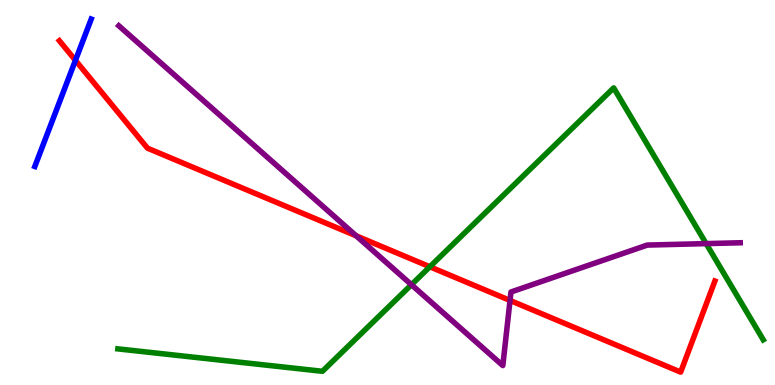[{'lines': ['blue', 'red'], 'intersections': [{'x': 0.973, 'y': 8.43}]}, {'lines': ['green', 'red'], 'intersections': [{'x': 5.55, 'y': 3.07}]}, {'lines': ['purple', 'red'], 'intersections': [{'x': 4.6, 'y': 3.87}, {'x': 6.58, 'y': 2.2}]}, {'lines': ['blue', 'green'], 'intersections': []}, {'lines': ['blue', 'purple'], 'intersections': []}, {'lines': ['green', 'purple'], 'intersections': [{'x': 5.31, 'y': 2.61}, {'x': 9.11, 'y': 3.67}]}]